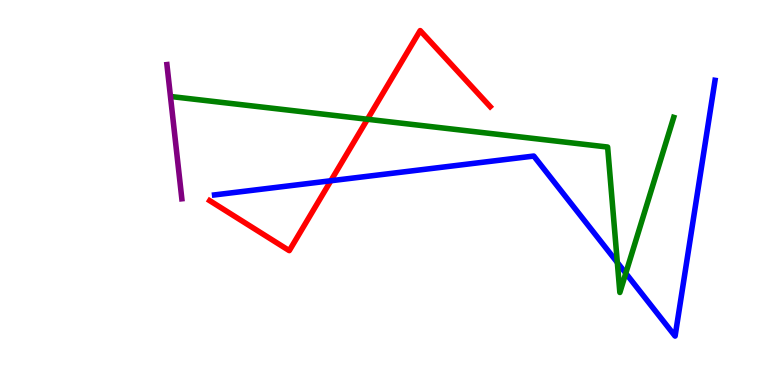[{'lines': ['blue', 'red'], 'intersections': [{'x': 4.27, 'y': 5.31}]}, {'lines': ['green', 'red'], 'intersections': [{'x': 4.74, 'y': 6.9}]}, {'lines': ['purple', 'red'], 'intersections': []}, {'lines': ['blue', 'green'], 'intersections': [{'x': 7.97, 'y': 3.18}, {'x': 8.07, 'y': 2.9}]}, {'lines': ['blue', 'purple'], 'intersections': []}, {'lines': ['green', 'purple'], 'intersections': []}]